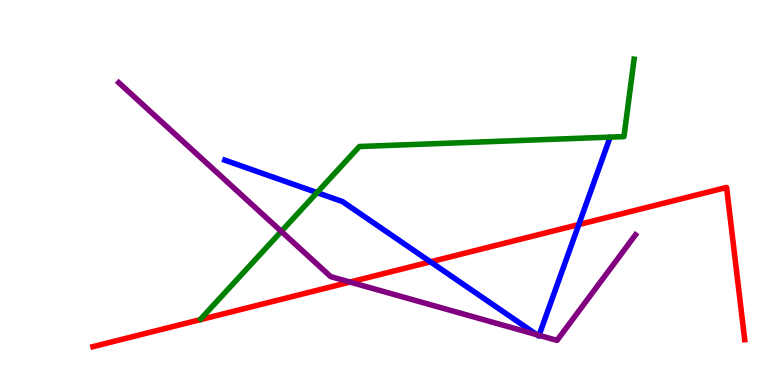[{'lines': ['blue', 'red'], 'intersections': [{'x': 5.55, 'y': 3.2}, {'x': 7.47, 'y': 4.17}]}, {'lines': ['green', 'red'], 'intersections': []}, {'lines': ['purple', 'red'], 'intersections': [{'x': 4.52, 'y': 2.67}]}, {'lines': ['blue', 'green'], 'intersections': [{'x': 4.09, 'y': 5.0}]}, {'lines': ['blue', 'purple'], 'intersections': [{'x': 6.93, 'y': 1.31}, {'x': 6.96, 'y': 1.29}]}, {'lines': ['green', 'purple'], 'intersections': [{'x': 3.63, 'y': 3.99}]}]